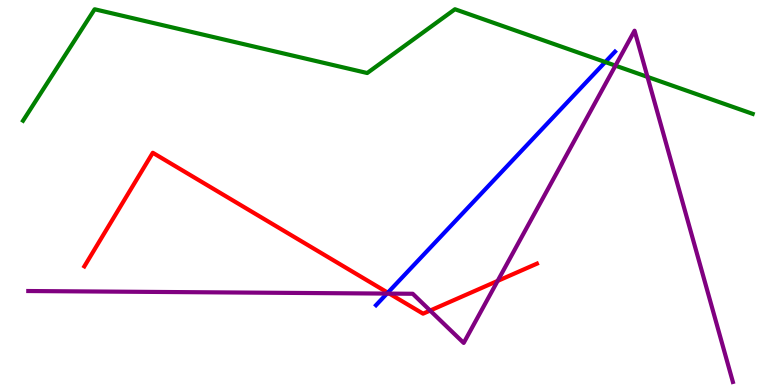[{'lines': ['blue', 'red'], 'intersections': [{'x': 5.0, 'y': 2.4}]}, {'lines': ['green', 'red'], 'intersections': []}, {'lines': ['purple', 'red'], 'intersections': [{'x': 5.02, 'y': 2.37}, {'x': 5.55, 'y': 1.93}, {'x': 6.42, 'y': 2.7}]}, {'lines': ['blue', 'green'], 'intersections': [{'x': 7.81, 'y': 8.39}]}, {'lines': ['blue', 'purple'], 'intersections': [{'x': 4.99, 'y': 2.37}]}, {'lines': ['green', 'purple'], 'intersections': [{'x': 7.94, 'y': 8.3}, {'x': 8.35, 'y': 8.0}]}]